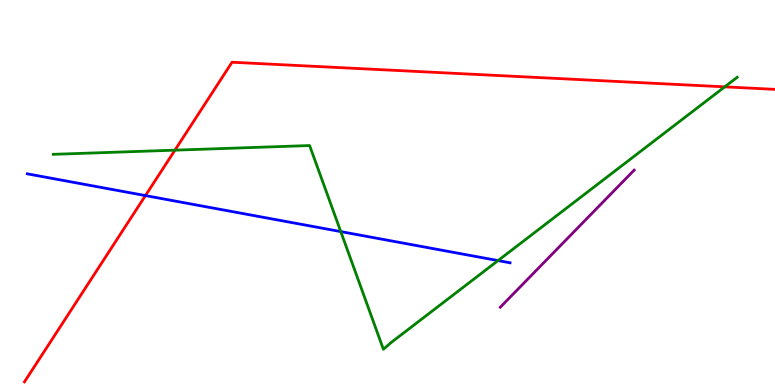[{'lines': ['blue', 'red'], 'intersections': [{'x': 1.88, 'y': 4.92}]}, {'lines': ['green', 'red'], 'intersections': [{'x': 2.26, 'y': 6.1}, {'x': 9.35, 'y': 7.74}]}, {'lines': ['purple', 'red'], 'intersections': []}, {'lines': ['blue', 'green'], 'intersections': [{'x': 4.4, 'y': 3.98}, {'x': 6.43, 'y': 3.23}]}, {'lines': ['blue', 'purple'], 'intersections': []}, {'lines': ['green', 'purple'], 'intersections': []}]